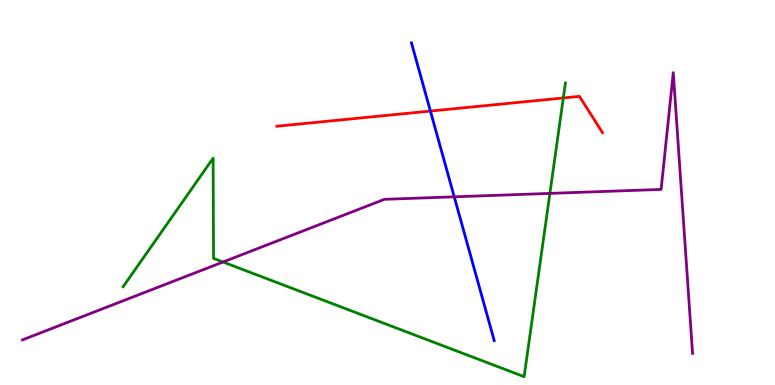[{'lines': ['blue', 'red'], 'intersections': [{'x': 5.55, 'y': 7.11}]}, {'lines': ['green', 'red'], 'intersections': [{'x': 7.27, 'y': 7.46}]}, {'lines': ['purple', 'red'], 'intersections': []}, {'lines': ['blue', 'green'], 'intersections': []}, {'lines': ['blue', 'purple'], 'intersections': [{'x': 5.86, 'y': 4.89}]}, {'lines': ['green', 'purple'], 'intersections': [{'x': 2.88, 'y': 3.19}, {'x': 7.1, 'y': 4.98}]}]